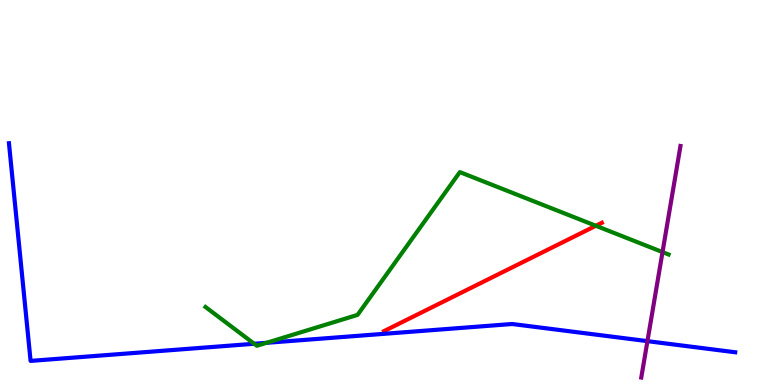[{'lines': ['blue', 'red'], 'intersections': []}, {'lines': ['green', 'red'], 'intersections': [{'x': 7.69, 'y': 4.14}]}, {'lines': ['purple', 'red'], 'intersections': []}, {'lines': ['blue', 'green'], 'intersections': [{'x': 3.28, 'y': 1.07}, {'x': 3.44, 'y': 1.1}]}, {'lines': ['blue', 'purple'], 'intersections': [{'x': 8.35, 'y': 1.14}]}, {'lines': ['green', 'purple'], 'intersections': [{'x': 8.55, 'y': 3.45}]}]